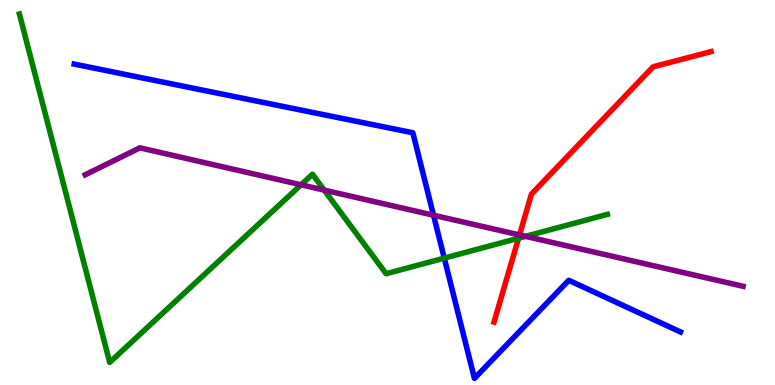[{'lines': ['blue', 'red'], 'intersections': []}, {'lines': ['green', 'red'], 'intersections': [{'x': 6.69, 'y': 3.81}]}, {'lines': ['purple', 'red'], 'intersections': [{'x': 6.7, 'y': 3.9}]}, {'lines': ['blue', 'green'], 'intersections': [{'x': 5.73, 'y': 3.3}]}, {'lines': ['blue', 'purple'], 'intersections': [{'x': 5.59, 'y': 4.41}]}, {'lines': ['green', 'purple'], 'intersections': [{'x': 3.88, 'y': 5.2}, {'x': 4.18, 'y': 5.06}, {'x': 6.78, 'y': 3.86}]}]